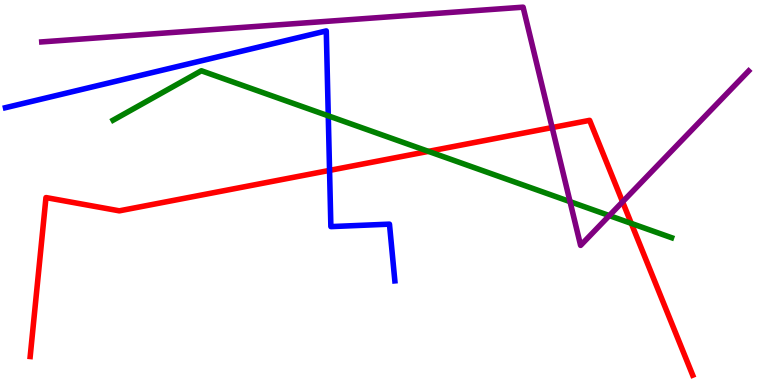[{'lines': ['blue', 'red'], 'intersections': [{'x': 4.25, 'y': 5.57}]}, {'lines': ['green', 'red'], 'intersections': [{'x': 5.53, 'y': 6.07}, {'x': 8.15, 'y': 4.2}]}, {'lines': ['purple', 'red'], 'intersections': [{'x': 7.12, 'y': 6.69}, {'x': 8.03, 'y': 4.76}]}, {'lines': ['blue', 'green'], 'intersections': [{'x': 4.24, 'y': 6.99}]}, {'lines': ['blue', 'purple'], 'intersections': []}, {'lines': ['green', 'purple'], 'intersections': [{'x': 7.36, 'y': 4.76}, {'x': 7.86, 'y': 4.4}]}]